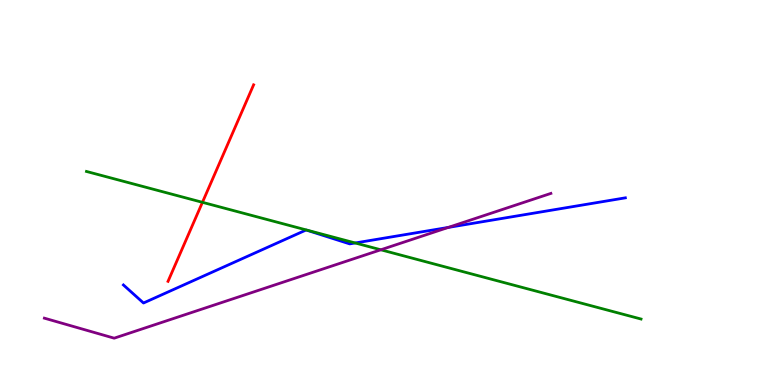[{'lines': ['blue', 'red'], 'intersections': []}, {'lines': ['green', 'red'], 'intersections': [{'x': 2.61, 'y': 4.75}]}, {'lines': ['purple', 'red'], 'intersections': []}, {'lines': ['blue', 'green'], 'intersections': [{'x': 4.58, 'y': 3.69}]}, {'lines': ['blue', 'purple'], 'intersections': [{'x': 5.78, 'y': 4.09}]}, {'lines': ['green', 'purple'], 'intersections': [{'x': 4.91, 'y': 3.51}]}]